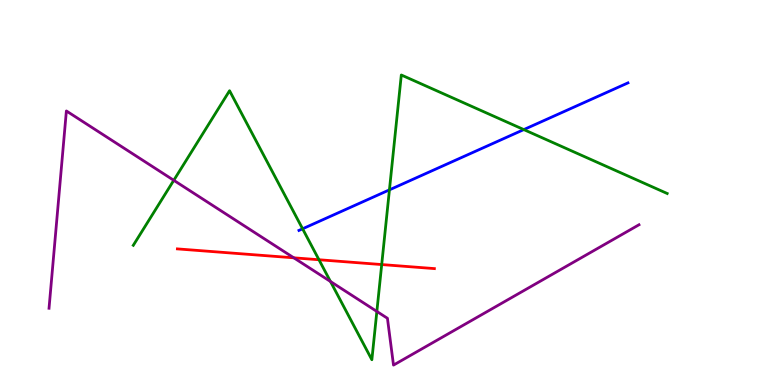[{'lines': ['blue', 'red'], 'intersections': []}, {'lines': ['green', 'red'], 'intersections': [{'x': 4.12, 'y': 3.25}, {'x': 4.93, 'y': 3.13}]}, {'lines': ['purple', 'red'], 'intersections': [{'x': 3.79, 'y': 3.3}]}, {'lines': ['blue', 'green'], 'intersections': [{'x': 3.9, 'y': 4.06}, {'x': 5.02, 'y': 5.07}, {'x': 6.76, 'y': 6.63}]}, {'lines': ['blue', 'purple'], 'intersections': []}, {'lines': ['green', 'purple'], 'intersections': [{'x': 2.24, 'y': 5.32}, {'x': 4.26, 'y': 2.69}, {'x': 4.86, 'y': 1.91}]}]